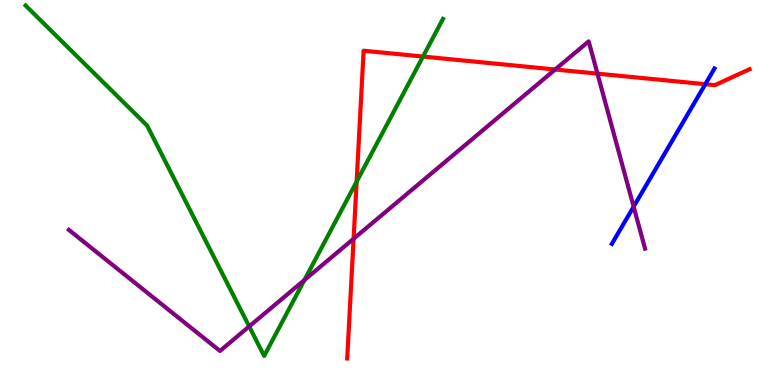[{'lines': ['blue', 'red'], 'intersections': [{'x': 9.1, 'y': 7.81}]}, {'lines': ['green', 'red'], 'intersections': [{'x': 4.6, 'y': 5.28}, {'x': 5.46, 'y': 8.53}]}, {'lines': ['purple', 'red'], 'intersections': [{'x': 4.56, 'y': 3.8}, {'x': 7.16, 'y': 8.19}, {'x': 7.71, 'y': 8.09}]}, {'lines': ['blue', 'green'], 'intersections': []}, {'lines': ['blue', 'purple'], 'intersections': [{'x': 8.18, 'y': 4.63}]}, {'lines': ['green', 'purple'], 'intersections': [{'x': 3.22, 'y': 1.52}, {'x': 3.93, 'y': 2.73}]}]